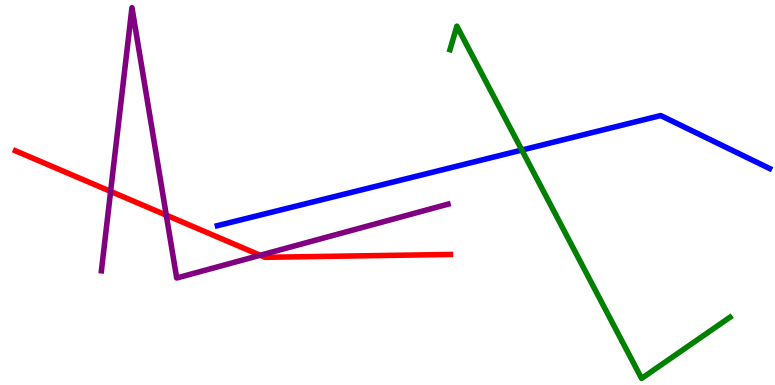[{'lines': ['blue', 'red'], 'intersections': []}, {'lines': ['green', 'red'], 'intersections': []}, {'lines': ['purple', 'red'], 'intersections': [{'x': 1.43, 'y': 5.03}, {'x': 2.15, 'y': 4.41}, {'x': 3.36, 'y': 3.37}]}, {'lines': ['blue', 'green'], 'intersections': [{'x': 6.73, 'y': 6.1}]}, {'lines': ['blue', 'purple'], 'intersections': []}, {'lines': ['green', 'purple'], 'intersections': []}]